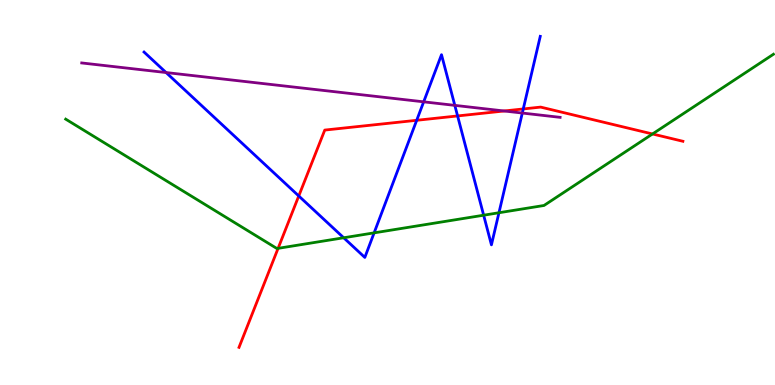[{'lines': ['blue', 'red'], 'intersections': [{'x': 3.85, 'y': 4.91}, {'x': 5.38, 'y': 6.88}, {'x': 5.9, 'y': 6.99}, {'x': 6.75, 'y': 7.17}]}, {'lines': ['green', 'red'], 'intersections': [{'x': 3.59, 'y': 3.55}, {'x': 8.42, 'y': 6.52}]}, {'lines': ['purple', 'red'], 'intersections': [{'x': 6.51, 'y': 7.12}]}, {'lines': ['blue', 'green'], 'intersections': [{'x': 4.43, 'y': 3.82}, {'x': 4.83, 'y': 3.95}, {'x': 6.24, 'y': 4.41}, {'x': 6.44, 'y': 4.47}]}, {'lines': ['blue', 'purple'], 'intersections': [{'x': 2.14, 'y': 8.12}, {'x': 5.47, 'y': 7.36}, {'x': 5.87, 'y': 7.26}, {'x': 6.74, 'y': 7.06}]}, {'lines': ['green', 'purple'], 'intersections': []}]